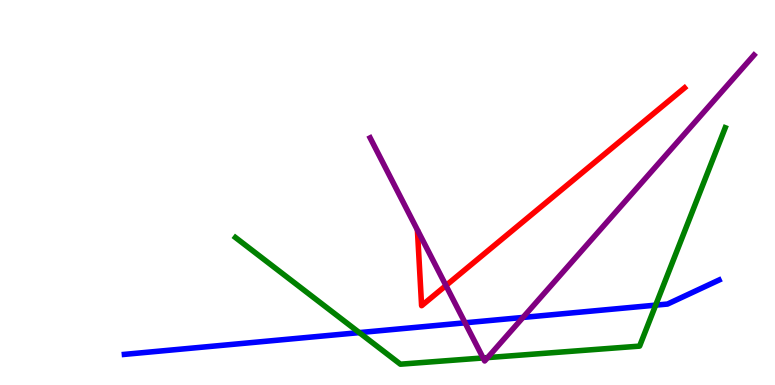[{'lines': ['blue', 'red'], 'intersections': []}, {'lines': ['green', 'red'], 'intersections': []}, {'lines': ['purple', 'red'], 'intersections': [{'x': 5.75, 'y': 2.58}]}, {'lines': ['blue', 'green'], 'intersections': [{'x': 4.64, 'y': 1.36}, {'x': 8.46, 'y': 2.07}]}, {'lines': ['blue', 'purple'], 'intersections': [{'x': 6.0, 'y': 1.62}, {'x': 6.75, 'y': 1.75}]}, {'lines': ['green', 'purple'], 'intersections': [{'x': 6.23, 'y': 0.703}, {'x': 6.29, 'y': 0.712}]}]